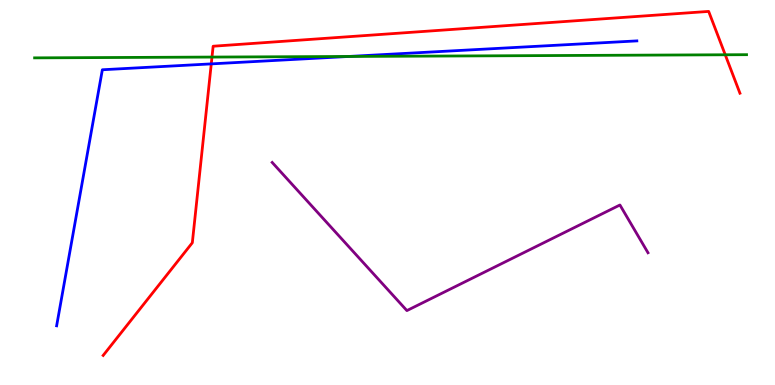[{'lines': ['blue', 'red'], 'intersections': [{'x': 2.73, 'y': 8.34}]}, {'lines': ['green', 'red'], 'intersections': [{'x': 2.74, 'y': 8.52}, {'x': 9.36, 'y': 8.58}]}, {'lines': ['purple', 'red'], 'intersections': []}, {'lines': ['blue', 'green'], 'intersections': [{'x': 4.5, 'y': 8.53}]}, {'lines': ['blue', 'purple'], 'intersections': []}, {'lines': ['green', 'purple'], 'intersections': []}]